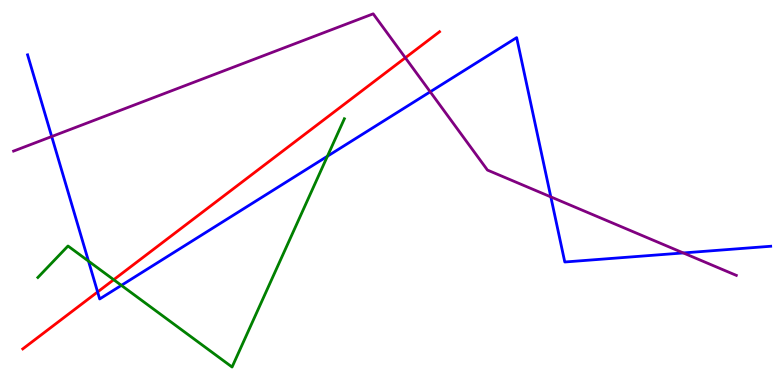[{'lines': ['blue', 'red'], 'intersections': [{'x': 1.26, 'y': 2.42}]}, {'lines': ['green', 'red'], 'intersections': [{'x': 1.47, 'y': 2.73}]}, {'lines': ['purple', 'red'], 'intersections': [{'x': 5.23, 'y': 8.5}]}, {'lines': ['blue', 'green'], 'intersections': [{'x': 1.14, 'y': 3.22}, {'x': 1.57, 'y': 2.59}, {'x': 4.22, 'y': 5.94}]}, {'lines': ['blue', 'purple'], 'intersections': [{'x': 0.667, 'y': 6.45}, {'x': 5.55, 'y': 7.62}, {'x': 7.11, 'y': 4.89}, {'x': 8.82, 'y': 3.43}]}, {'lines': ['green', 'purple'], 'intersections': []}]